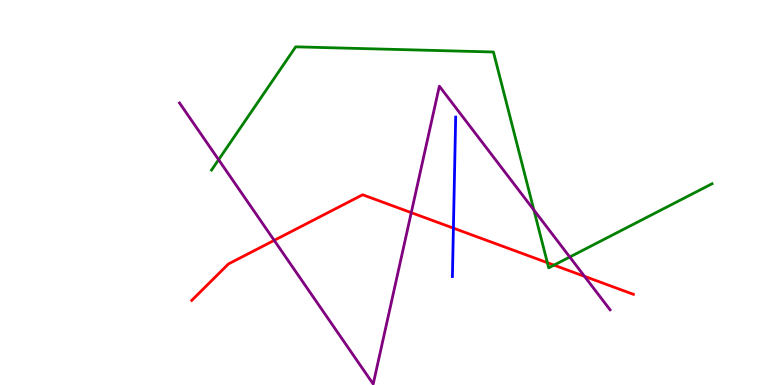[{'lines': ['blue', 'red'], 'intersections': [{'x': 5.85, 'y': 4.07}]}, {'lines': ['green', 'red'], 'intersections': [{'x': 7.06, 'y': 3.18}, {'x': 7.15, 'y': 3.11}]}, {'lines': ['purple', 'red'], 'intersections': [{'x': 3.54, 'y': 3.76}, {'x': 5.31, 'y': 4.48}, {'x': 7.54, 'y': 2.82}]}, {'lines': ['blue', 'green'], 'intersections': []}, {'lines': ['blue', 'purple'], 'intersections': []}, {'lines': ['green', 'purple'], 'intersections': [{'x': 2.82, 'y': 5.85}, {'x': 6.89, 'y': 4.55}, {'x': 7.35, 'y': 3.32}]}]